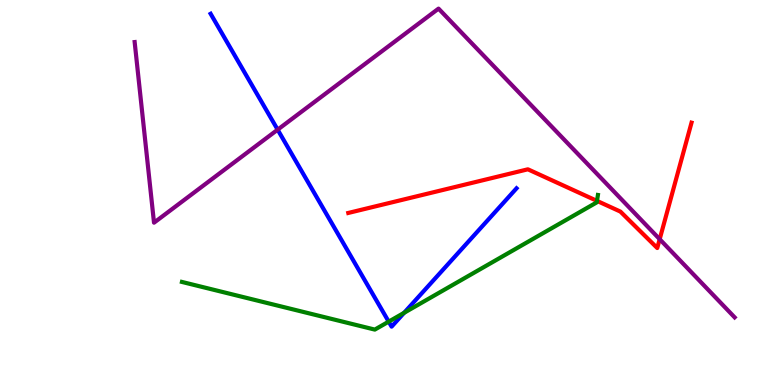[{'lines': ['blue', 'red'], 'intersections': []}, {'lines': ['green', 'red'], 'intersections': [{'x': 7.7, 'y': 4.78}]}, {'lines': ['purple', 'red'], 'intersections': [{'x': 8.51, 'y': 3.79}]}, {'lines': ['blue', 'green'], 'intersections': [{'x': 5.02, 'y': 1.65}, {'x': 5.21, 'y': 1.88}]}, {'lines': ['blue', 'purple'], 'intersections': [{'x': 3.58, 'y': 6.63}]}, {'lines': ['green', 'purple'], 'intersections': []}]